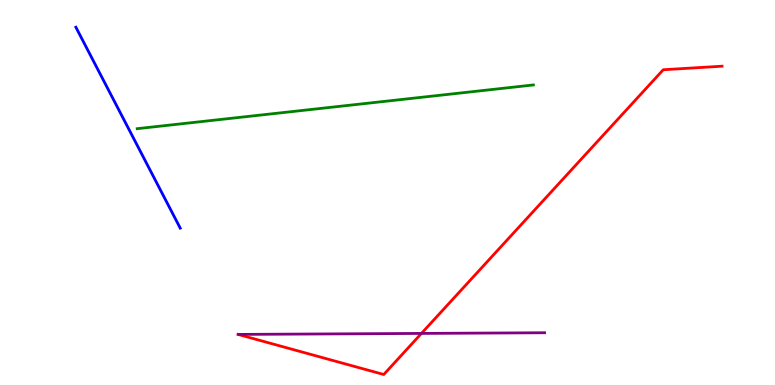[{'lines': ['blue', 'red'], 'intersections': []}, {'lines': ['green', 'red'], 'intersections': []}, {'lines': ['purple', 'red'], 'intersections': [{'x': 5.44, 'y': 1.34}]}, {'lines': ['blue', 'green'], 'intersections': []}, {'lines': ['blue', 'purple'], 'intersections': []}, {'lines': ['green', 'purple'], 'intersections': []}]